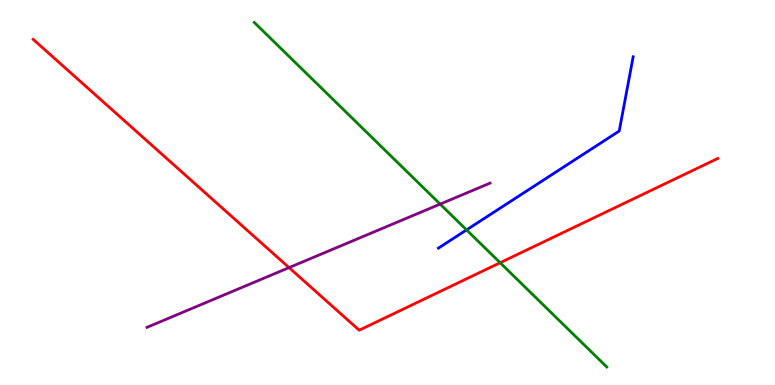[{'lines': ['blue', 'red'], 'intersections': []}, {'lines': ['green', 'red'], 'intersections': [{'x': 6.45, 'y': 3.18}]}, {'lines': ['purple', 'red'], 'intersections': [{'x': 3.73, 'y': 3.05}]}, {'lines': ['blue', 'green'], 'intersections': [{'x': 6.02, 'y': 4.03}]}, {'lines': ['blue', 'purple'], 'intersections': []}, {'lines': ['green', 'purple'], 'intersections': [{'x': 5.68, 'y': 4.7}]}]